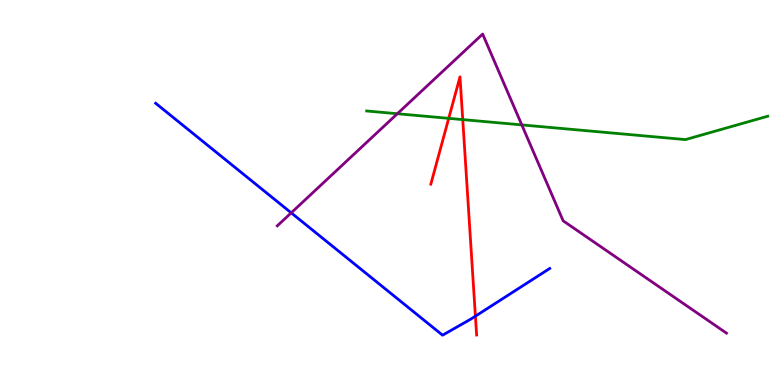[{'lines': ['blue', 'red'], 'intersections': [{'x': 6.13, 'y': 1.79}]}, {'lines': ['green', 'red'], 'intersections': [{'x': 5.79, 'y': 6.93}, {'x': 5.97, 'y': 6.89}]}, {'lines': ['purple', 'red'], 'intersections': []}, {'lines': ['blue', 'green'], 'intersections': []}, {'lines': ['blue', 'purple'], 'intersections': [{'x': 3.76, 'y': 4.47}]}, {'lines': ['green', 'purple'], 'intersections': [{'x': 5.13, 'y': 7.05}, {'x': 6.73, 'y': 6.76}]}]